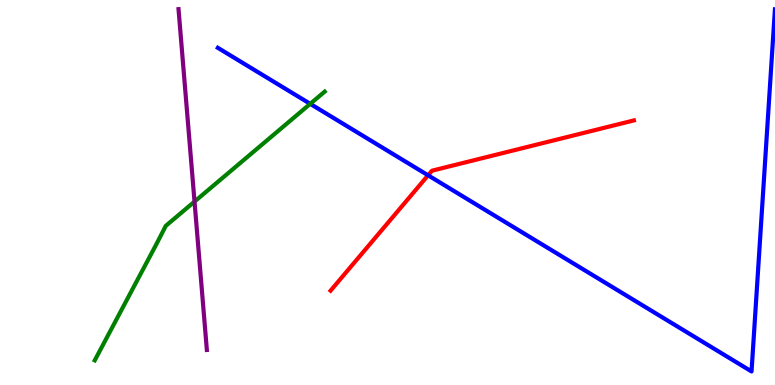[{'lines': ['blue', 'red'], 'intersections': [{'x': 5.52, 'y': 5.45}]}, {'lines': ['green', 'red'], 'intersections': []}, {'lines': ['purple', 'red'], 'intersections': []}, {'lines': ['blue', 'green'], 'intersections': [{'x': 4.0, 'y': 7.3}]}, {'lines': ['blue', 'purple'], 'intersections': []}, {'lines': ['green', 'purple'], 'intersections': [{'x': 2.51, 'y': 4.76}]}]